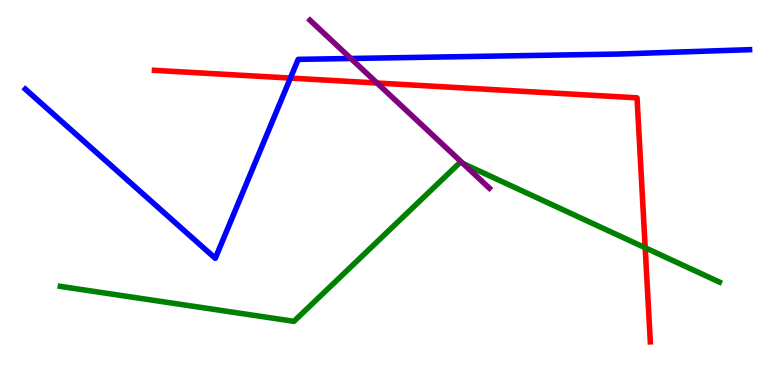[{'lines': ['blue', 'red'], 'intersections': [{'x': 3.75, 'y': 7.97}]}, {'lines': ['green', 'red'], 'intersections': [{'x': 8.33, 'y': 3.56}]}, {'lines': ['purple', 'red'], 'intersections': [{'x': 4.87, 'y': 7.84}]}, {'lines': ['blue', 'green'], 'intersections': []}, {'lines': ['blue', 'purple'], 'intersections': [{'x': 4.53, 'y': 8.48}]}, {'lines': ['green', 'purple'], 'intersections': [{'x': 5.98, 'y': 5.75}]}]